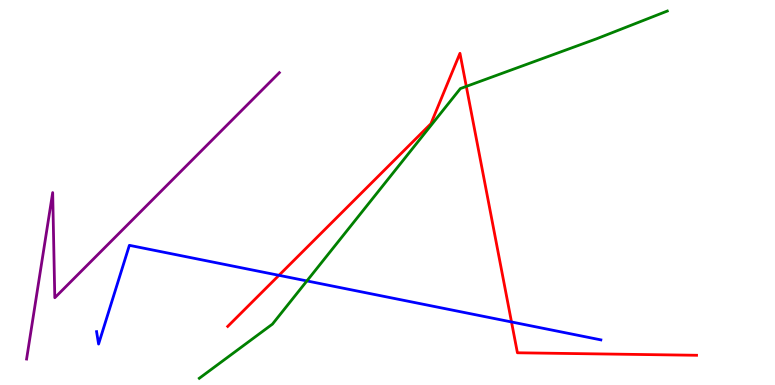[{'lines': ['blue', 'red'], 'intersections': [{'x': 3.6, 'y': 2.85}, {'x': 6.6, 'y': 1.64}]}, {'lines': ['green', 'red'], 'intersections': [{'x': 6.02, 'y': 7.76}]}, {'lines': ['purple', 'red'], 'intersections': []}, {'lines': ['blue', 'green'], 'intersections': [{'x': 3.96, 'y': 2.7}]}, {'lines': ['blue', 'purple'], 'intersections': []}, {'lines': ['green', 'purple'], 'intersections': []}]